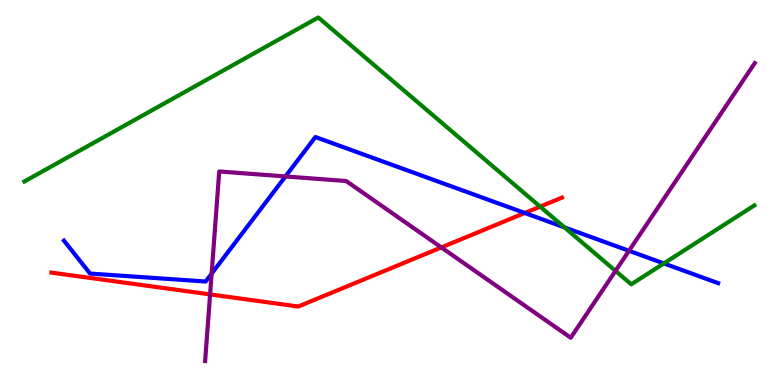[{'lines': ['blue', 'red'], 'intersections': [{'x': 6.77, 'y': 4.47}]}, {'lines': ['green', 'red'], 'intersections': [{'x': 6.97, 'y': 4.63}]}, {'lines': ['purple', 'red'], 'intersections': [{'x': 2.71, 'y': 2.35}, {'x': 5.69, 'y': 3.57}]}, {'lines': ['blue', 'green'], 'intersections': [{'x': 7.28, 'y': 4.09}, {'x': 8.57, 'y': 3.16}]}, {'lines': ['blue', 'purple'], 'intersections': [{'x': 2.73, 'y': 2.89}, {'x': 3.68, 'y': 5.42}, {'x': 8.12, 'y': 3.49}]}, {'lines': ['green', 'purple'], 'intersections': [{'x': 7.94, 'y': 2.96}]}]